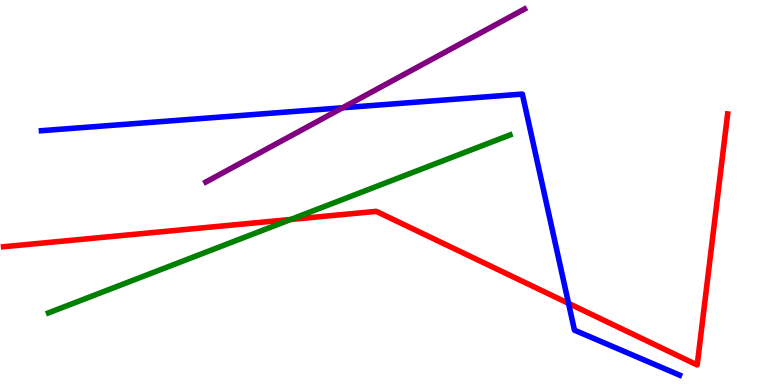[{'lines': ['blue', 'red'], 'intersections': [{'x': 7.34, 'y': 2.12}]}, {'lines': ['green', 'red'], 'intersections': [{'x': 3.75, 'y': 4.3}]}, {'lines': ['purple', 'red'], 'intersections': []}, {'lines': ['blue', 'green'], 'intersections': []}, {'lines': ['blue', 'purple'], 'intersections': [{'x': 4.42, 'y': 7.2}]}, {'lines': ['green', 'purple'], 'intersections': []}]